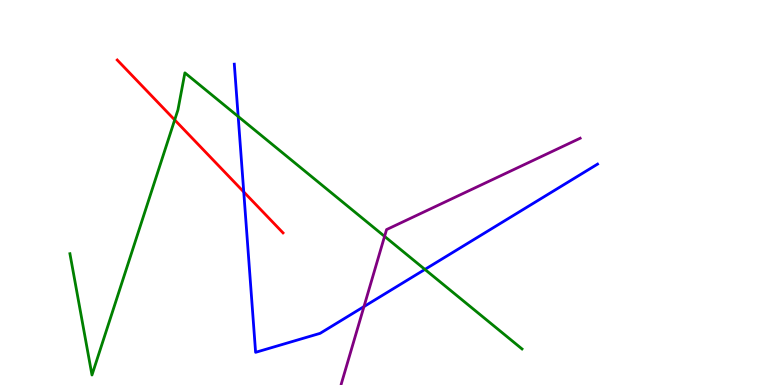[{'lines': ['blue', 'red'], 'intersections': [{'x': 3.15, 'y': 5.02}]}, {'lines': ['green', 'red'], 'intersections': [{'x': 2.25, 'y': 6.89}]}, {'lines': ['purple', 'red'], 'intersections': []}, {'lines': ['blue', 'green'], 'intersections': [{'x': 3.07, 'y': 6.97}, {'x': 5.48, 'y': 3.0}]}, {'lines': ['blue', 'purple'], 'intersections': [{'x': 4.7, 'y': 2.04}]}, {'lines': ['green', 'purple'], 'intersections': [{'x': 4.96, 'y': 3.86}]}]